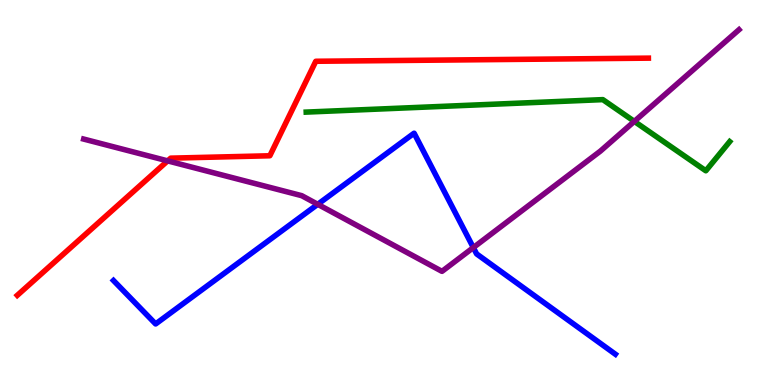[{'lines': ['blue', 'red'], 'intersections': []}, {'lines': ['green', 'red'], 'intersections': []}, {'lines': ['purple', 'red'], 'intersections': [{'x': 2.16, 'y': 5.82}]}, {'lines': ['blue', 'green'], 'intersections': []}, {'lines': ['blue', 'purple'], 'intersections': [{'x': 4.1, 'y': 4.69}, {'x': 6.11, 'y': 3.57}]}, {'lines': ['green', 'purple'], 'intersections': [{'x': 8.18, 'y': 6.85}]}]